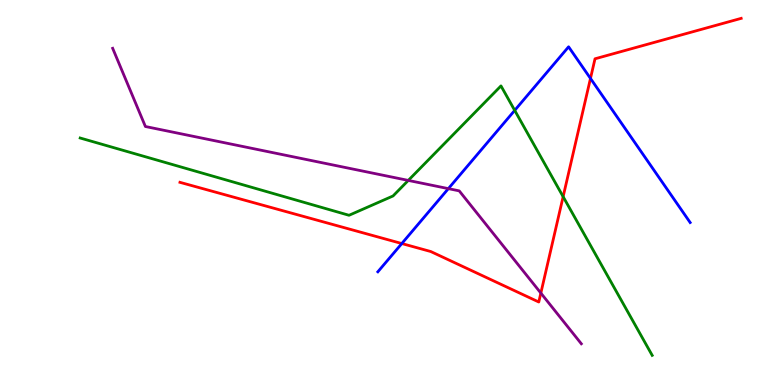[{'lines': ['blue', 'red'], 'intersections': [{'x': 5.18, 'y': 3.67}, {'x': 7.62, 'y': 7.96}]}, {'lines': ['green', 'red'], 'intersections': [{'x': 7.27, 'y': 4.89}]}, {'lines': ['purple', 'red'], 'intersections': [{'x': 6.98, 'y': 2.39}]}, {'lines': ['blue', 'green'], 'intersections': [{'x': 6.64, 'y': 7.13}]}, {'lines': ['blue', 'purple'], 'intersections': [{'x': 5.79, 'y': 5.1}]}, {'lines': ['green', 'purple'], 'intersections': [{'x': 5.27, 'y': 5.31}]}]